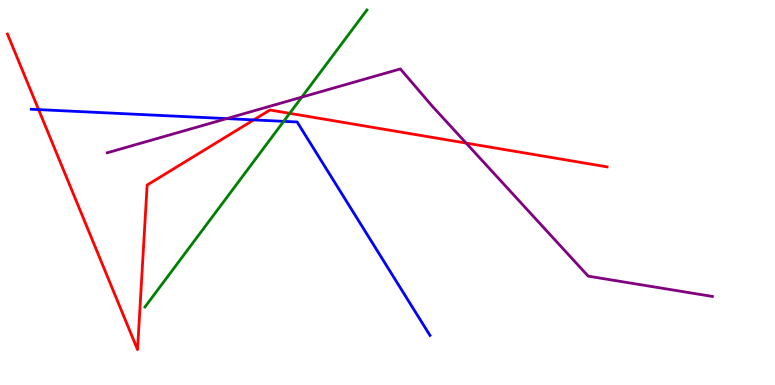[{'lines': ['blue', 'red'], 'intersections': [{'x': 0.498, 'y': 7.15}, {'x': 3.27, 'y': 6.89}]}, {'lines': ['green', 'red'], 'intersections': [{'x': 3.74, 'y': 7.06}]}, {'lines': ['purple', 'red'], 'intersections': [{'x': 6.01, 'y': 6.28}]}, {'lines': ['blue', 'green'], 'intersections': [{'x': 3.66, 'y': 6.85}]}, {'lines': ['blue', 'purple'], 'intersections': [{'x': 2.93, 'y': 6.92}]}, {'lines': ['green', 'purple'], 'intersections': [{'x': 3.89, 'y': 7.48}]}]